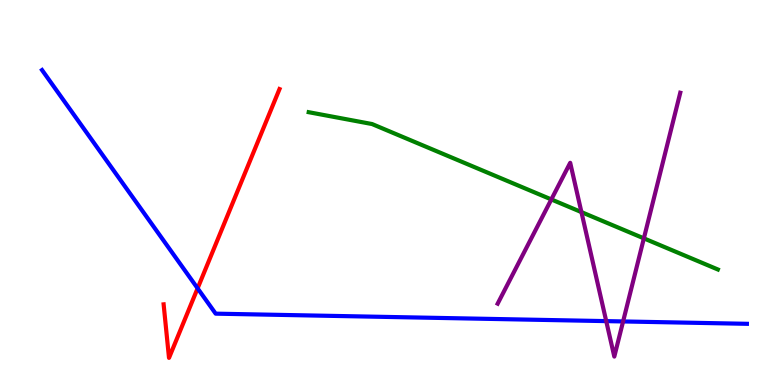[{'lines': ['blue', 'red'], 'intersections': [{'x': 2.55, 'y': 2.51}]}, {'lines': ['green', 'red'], 'intersections': []}, {'lines': ['purple', 'red'], 'intersections': []}, {'lines': ['blue', 'green'], 'intersections': []}, {'lines': ['blue', 'purple'], 'intersections': [{'x': 7.82, 'y': 1.66}, {'x': 8.04, 'y': 1.65}]}, {'lines': ['green', 'purple'], 'intersections': [{'x': 7.11, 'y': 4.82}, {'x': 7.5, 'y': 4.49}, {'x': 8.31, 'y': 3.81}]}]